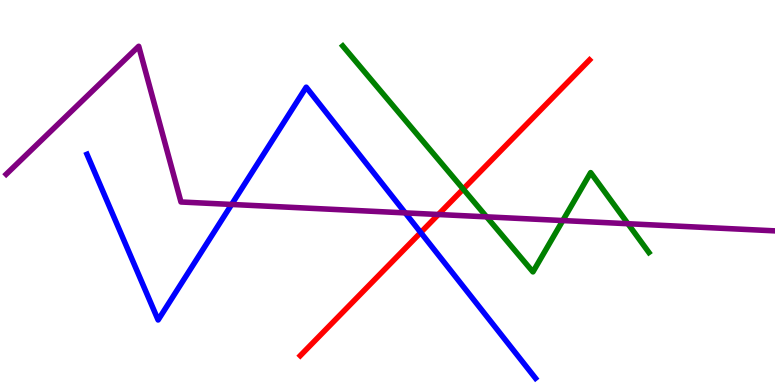[{'lines': ['blue', 'red'], 'intersections': [{'x': 5.43, 'y': 3.96}]}, {'lines': ['green', 'red'], 'intersections': [{'x': 5.98, 'y': 5.09}]}, {'lines': ['purple', 'red'], 'intersections': [{'x': 5.66, 'y': 4.43}]}, {'lines': ['blue', 'green'], 'intersections': []}, {'lines': ['blue', 'purple'], 'intersections': [{'x': 2.99, 'y': 4.69}, {'x': 5.23, 'y': 4.47}]}, {'lines': ['green', 'purple'], 'intersections': [{'x': 6.28, 'y': 4.37}, {'x': 7.26, 'y': 4.27}, {'x': 8.1, 'y': 4.19}]}]